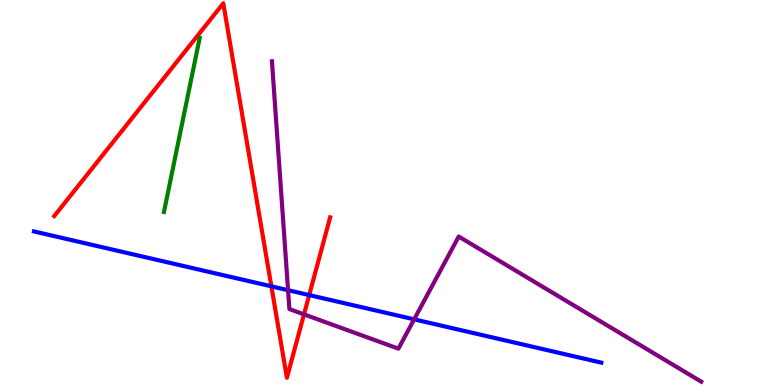[{'lines': ['blue', 'red'], 'intersections': [{'x': 3.5, 'y': 2.56}, {'x': 3.99, 'y': 2.34}]}, {'lines': ['green', 'red'], 'intersections': []}, {'lines': ['purple', 'red'], 'intersections': [{'x': 3.92, 'y': 1.83}]}, {'lines': ['blue', 'green'], 'intersections': []}, {'lines': ['blue', 'purple'], 'intersections': [{'x': 3.72, 'y': 2.46}, {'x': 5.34, 'y': 1.71}]}, {'lines': ['green', 'purple'], 'intersections': []}]